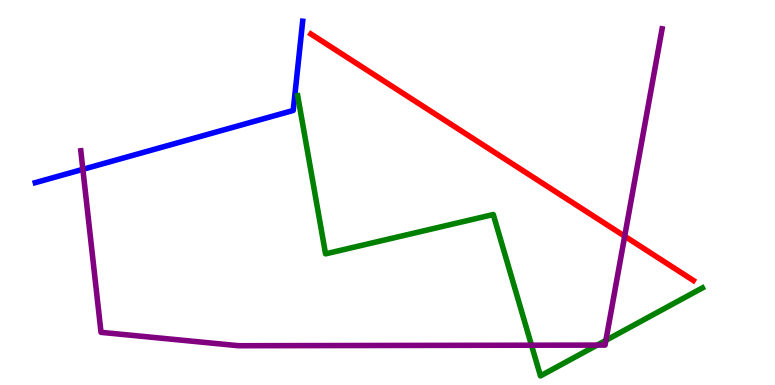[{'lines': ['blue', 'red'], 'intersections': []}, {'lines': ['green', 'red'], 'intersections': []}, {'lines': ['purple', 'red'], 'intersections': [{'x': 8.06, 'y': 3.86}]}, {'lines': ['blue', 'green'], 'intersections': []}, {'lines': ['blue', 'purple'], 'intersections': [{'x': 1.07, 'y': 5.6}]}, {'lines': ['green', 'purple'], 'intersections': [{'x': 6.86, 'y': 1.03}, {'x': 7.71, 'y': 1.04}, {'x': 7.82, 'y': 1.16}]}]